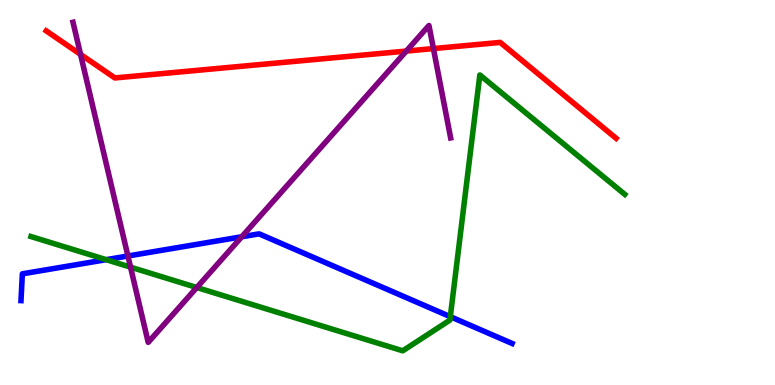[{'lines': ['blue', 'red'], 'intersections': []}, {'lines': ['green', 'red'], 'intersections': []}, {'lines': ['purple', 'red'], 'intersections': [{'x': 1.04, 'y': 8.59}, {'x': 5.24, 'y': 8.67}, {'x': 5.59, 'y': 8.74}]}, {'lines': ['blue', 'green'], 'intersections': [{'x': 1.37, 'y': 3.26}, {'x': 5.81, 'y': 1.77}]}, {'lines': ['blue', 'purple'], 'intersections': [{'x': 1.65, 'y': 3.35}, {'x': 3.12, 'y': 3.85}]}, {'lines': ['green', 'purple'], 'intersections': [{'x': 1.68, 'y': 3.06}, {'x': 2.54, 'y': 2.53}]}]